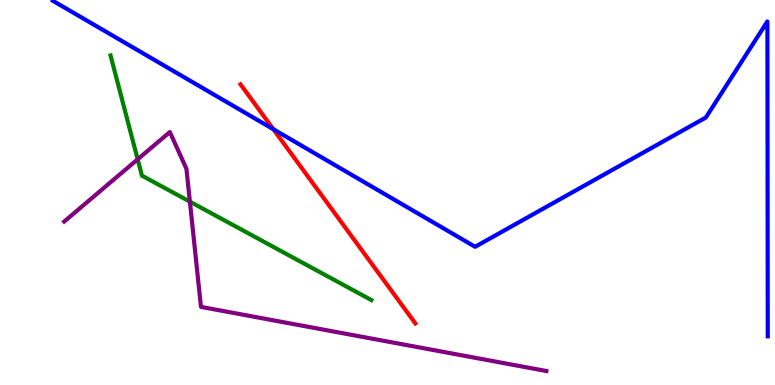[{'lines': ['blue', 'red'], 'intersections': [{'x': 3.53, 'y': 6.64}]}, {'lines': ['green', 'red'], 'intersections': []}, {'lines': ['purple', 'red'], 'intersections': []}, {'lines': ['blue', 'green'], 'intersections': []}, {'lines': ['blue', 'purple'], 'intersections': []}, {'lines': ['green', 'purple'], 'intersections': [{'x': 1.78, 'y': 5.86}, {'x': 2.45, 'y': 4.76}]}]